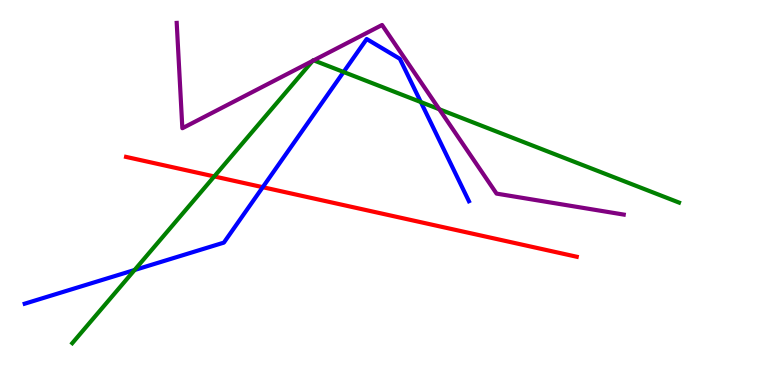[{'lines': ['blue', 'red'], 'intersections': [{'x': 3.39, 'y': 5.14}]}, {'lines': ['green', 'red'], 'intersections': [{'x': 2.76, 'y': 5.42}]}, {'lines': ['purple', 'red'], 'intersections': []}, {'lines': ['blue', 'green'], 'intersections': [{'x': 1.74, 'y': 2.99}, {'x': 4.43, 'y': 8.13}, {'x': 5.43, 'y': 7.35}]}, {'lines': ['blue', 'purple'], 'intersections': []}, {'lines': ['green', 'purple'], 'intersections': [{'x': 4.03, 'y': 8.42}, {'x': 4.05, 'y': 8.43}, {'x': 5.67, 'y': 7.16}]}]